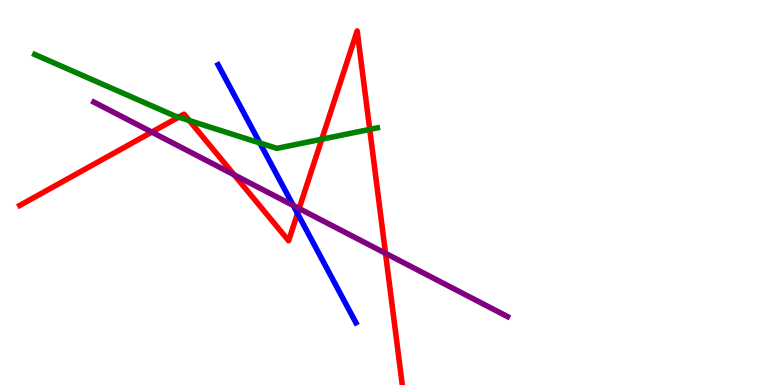[{'lines': ['blue', 'red'], 'intersections': [{'x': 3.84, 'y': 4.46}]}, {'lines': ['green', 'red'], 'intersections': [{'x': 2.31, 'y': 6.96}, {'x': 2.44, 'y': 6.87}, {'x': 4.15, 'y': 6.38}, {'x': 4.77, 'y': 6.64}]}, {'lines': ['purple', 'red'], 'intersections': [{'x': 1.96, 'y': 6.57}, {'x': 3.02, 'y': 5.46}, {'x': 3.86, 'y': 4.58}, {'x': 4.97, 'y': 3.42}]}, {'lines': ['blue', 'green'], 'intersections': [{'x': 3.35, 'y': 6.29}]}, {'lines': ['blue', 'purple'], 'intersections': [{'x': 3.78, 'y': 4.66}]}, {'lines': ['green', 'purple'], 'intersections': []}]